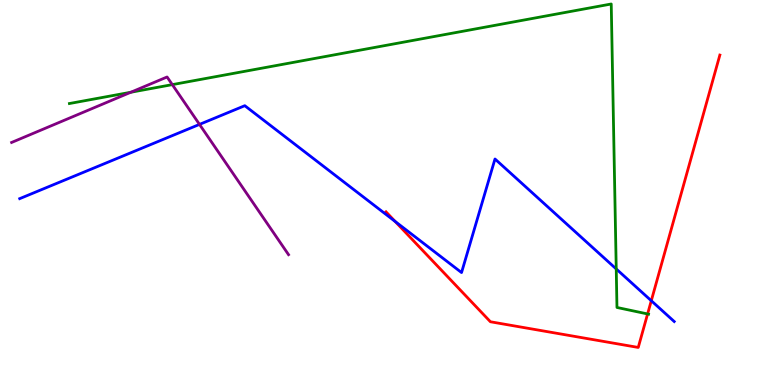[{'lines': ['blue', 'red'], 'intersections': [{'x': 5.1, 'y': 4.25}, {'x': 8.4, 'y': 2.19}]}, {'lines': ['green', 'red'], 'intersections': [{'x': 8.36, 'y': 1.85}]}, {'lines': ['purple', 'red'], 'intersections': []}, {'lines': ['blue', 'green'], 'intersections': [{'x': 7.95, 'y': 3.01}]}, {'lines': ['blue', 'purple'], 'intersections': [{'x': 2.57, 'y': 6.77}]}, {'lines': ['green', 'purple'], 'intersections': [{'x': 1.69, 'y': 7.6}, {'x': 2.22, 'y': 7.8}]}]